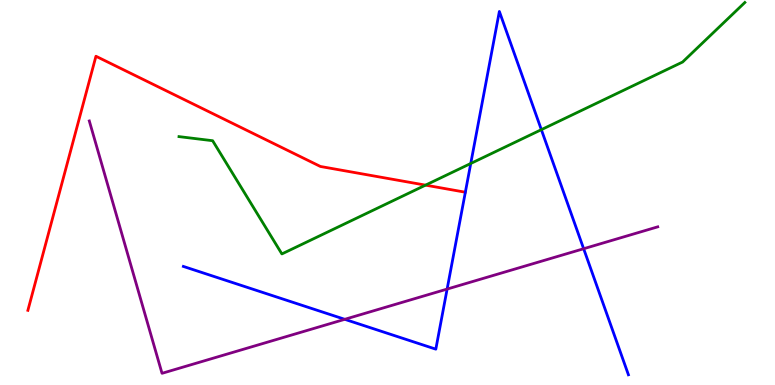[{'lines': ['blue', 'red'], 'intersections': []}, {'lines': ['green', 'red'], 'intersections': [{'x': 5.49, 'y': 5.19}]}, {'lines': ['purple', 'red'], 'intersections': []}, {'lines': ['blue', 'green'], 'intersections': [{'x': 6.07, 'y': 5.75}, {'x': 6.99, 'y': 6.63}]}, {'lines': ['blue', 'purple'], 'intersections': [{'x': 4.45, 'y': 1.71}, {'x': 5.77, 'y': 2.49}, {'x': 7.53, 'y': 3.54}]}, {'lines': ['green', 'purple'], 'intersections': []}]